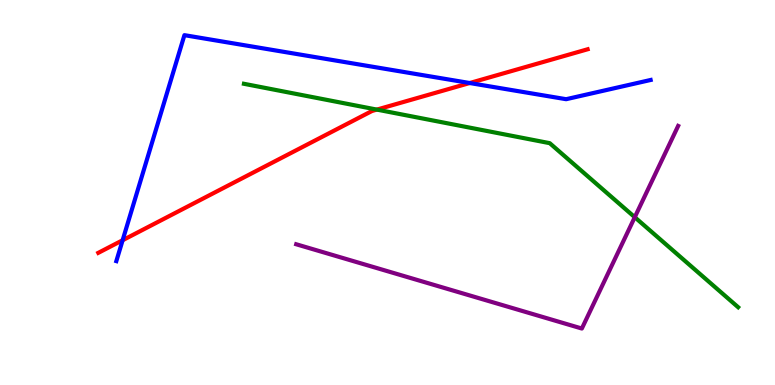[{'lines': ['blue', 'red'], 'intersections': [{'x': 1.58, 'y': 3.76}, {'x': 6.06, 'y': 7.84}]}, {'lines': ['green', 'red'], 'intersections': [{'x': 4.86, 'y': 7.15}]}, {'lines': ['purple', 'red'], 'intersections': []}, {'lines': ['blue', 'green'], 'intersections': []}, {'lines': ['blue', 'purple'], 'intersections': []}, {'lines': ['green', 'purple'], 'intersections': [{'x': 8.19, 'y': 4.36}]}]